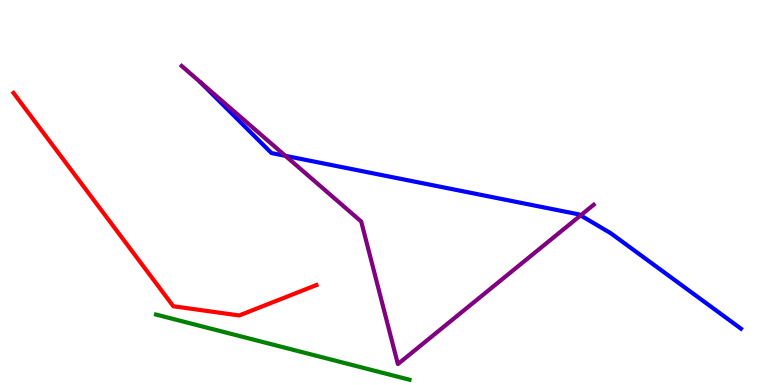[{'lines': ['blue', 'red'], 'intersections': []}, {'lines': ['green', 'red'], 'intersections': []}, {'lines': ['purple', 'red'], 'intersections': []}, {'lines': ['blue', 'green'], 'intersections': []}, {'lines': ['blue', 'purple'], 'intersections': [{'x': 3.68, 'y': 5.95}, {'x': 7.49, 'y': 4.41}]}, {'lines': ['green', 'purple'], 'intersections': []}]